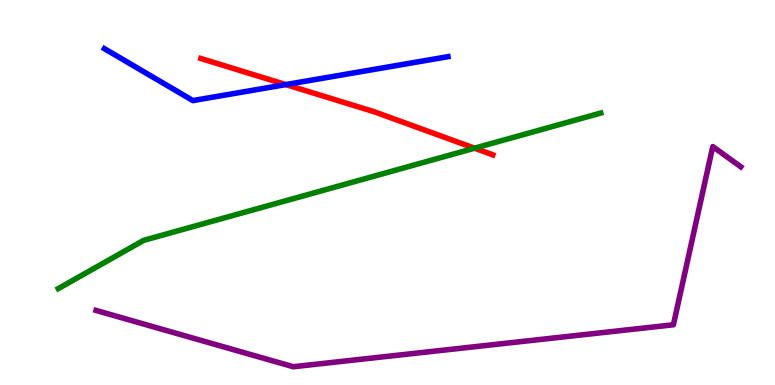[{'lines': ['blue', 'red'], 'intersections': [{'x': 3.69, 'y': 7.8}]}, {'lines': ['green', 'red'], 'intersections': [{'x': 6.12, 'y': 6.15}]}, {'lines': ['purple', 'red'], 'intersections': []}, {'lines': ['blue', 'green'], 'intersections': []}, {'lines': ['blue', 'purple'], 'intersections': []}, {'lines': ['green', 'purple'], 'intersections': []}]